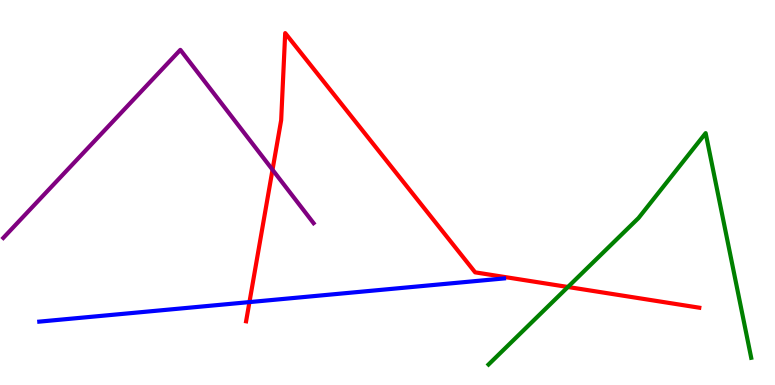[{'lines': ['blue', 'red'], 'intersections': [{'x': 3.22, 'y': 2.15}]}, {'lines': ['green', 'red'], 'intersections': [{'x': 7.33, 'y': 2.55}]}, {'lines': ['purple', 'red'], 'intersections': [{'x': 3.52, 'y': 5.59}]}, {'lines': ['blue', 'green'], 'intersections': []}, {'lines': ['blue', 'purple'], 'intersections': []}, {'lines': ['green', 'purple'], 'intersections': []}]